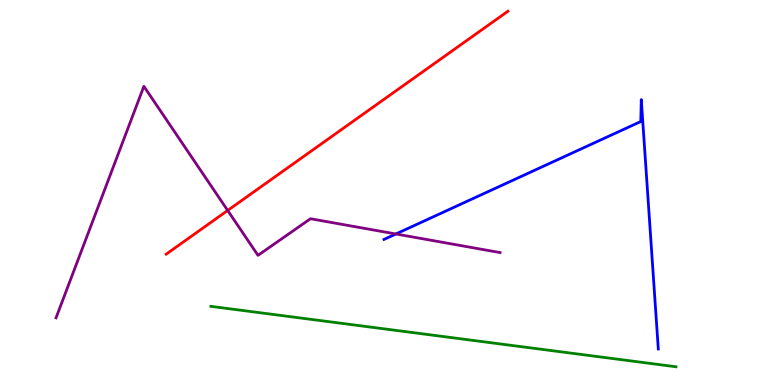[{'lines': ['blue', 'red'], 'intersections': []}, {'lines': ['green', 'red'], 'intersections': []}, {'lines': ['purple', 'red'], 'intersections': [{'x': 2.94, 'y': 4.53}]}, {'lines': ['blue', 'green'], 'intersections': []}, {'lines': ['blue', 'purple'], 'intersections': [{'x': 5.11, 'y': 3.92}]}, {'lines': ['green', 'purple'], 'intersections': []}]